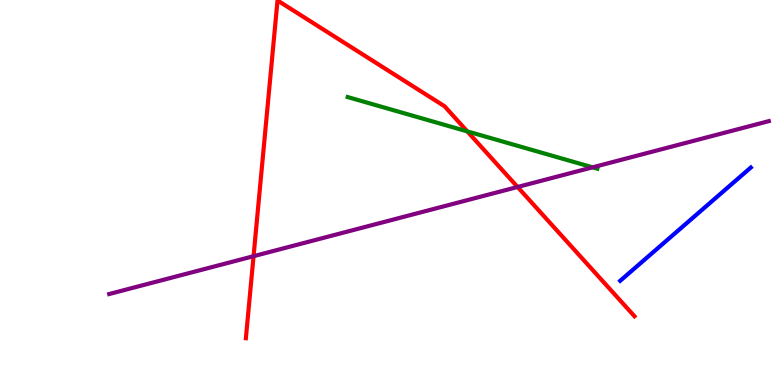[{'lines': ['blue', 'red'], 'intersections': []}, {'lines': ['green', 'red'], 'intersections': [{'x': 6.03, 'y': 6.59}]}, {'lines': ['purple', 'red'], 'intersections': [{'x': 3.27, 'y': 3.35}, {'x': 6.68, 'y': 5.14}]}, {'lines': ['blue', 'green'], 'intersections': []}, {'lines': ['blue', 'purple'], 'intersections': []}, {'lines': ['green', 'purple'], 'intersections': [{'x': 7.65, 'y': 5.65}]}]